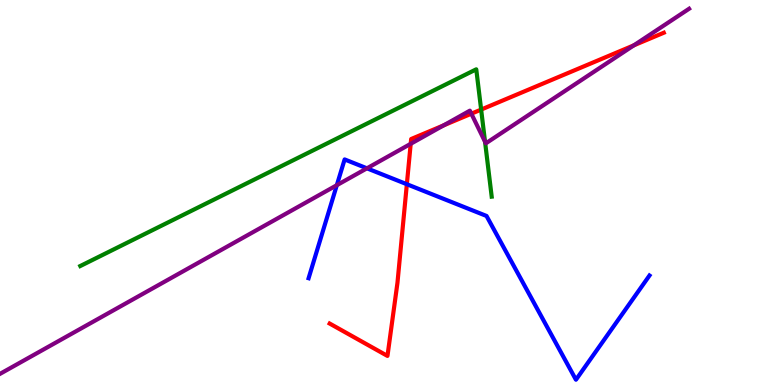[{'lines': ['blue', 'red'], 'intersections': [{'x': 5.25, 'y': 5.22}]}, {'lines': ['green', 'red'], 'intersections': [{'x': 6.21, 'y': 7.15}]}, {'lines': ['purple', 'red'], 'intersections': [{'x': 5.3, 'y': 6.26}, {'x': 5.72, 'y': 6.74}, {'x': 6.08, 'y': 7.05}, {'x': 8.18, 'y': 8.82}]}, {'lines': ['blue', 'green'], 'intersections': []}, {'lines': ['blue', 'purple'], 'intersections': [{'x': 4.35, 'y': 5.19}, {'x': 4.73, 'y': 5.63}]}, {'lines': ['green', 'purple'], 'intersections': [{'x': 6.26, 'y': 6.32}]}]